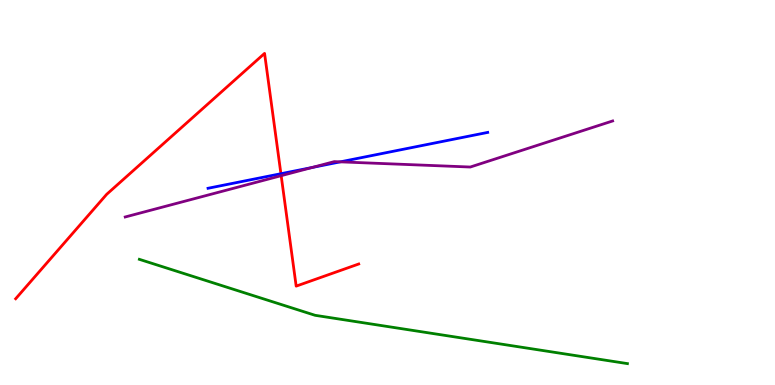[{'lines': ['blue', 'red'], 'intersections': [{'x': 3.62, 'y': 5.49}]}, {'lines': ['green', 'red'], 'intersections': []}, {'lines': ['purple', 'red'], 'intersections': [{'x': 3.63, 'y': 5.44}]}, {'lines': ['blue', 'green'], 'intersections': []}, {'lines': ['blue', 'purple'], 'intersections': [{'x': 4.03, 'y': 5.65}, {'x': 4.39, 'y': 5.8}]}, {'lines': ['green', 'purple'], 'intersections': []}]